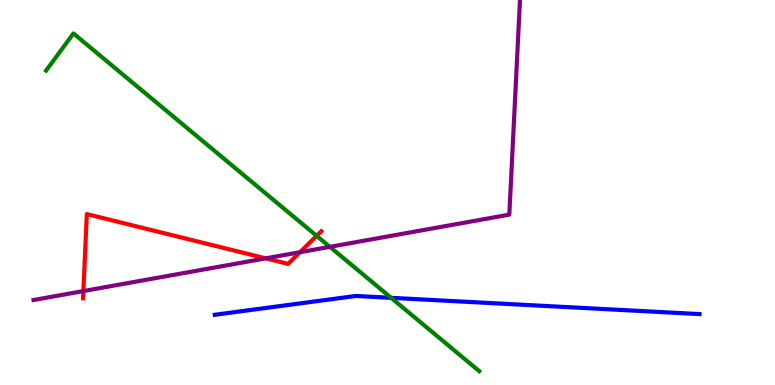[{'lines': ['blue', 'red'], 'intersections': []}, {'lines': ['green', 'red'], 'intersections': [{'x': 4.09, 'y': 3.87}]}, {'lines': ['purple', 'red'], 'intersections': [{'x': 1.08, 'y': 2.44}, {'x': 3.43, 'y': 3.29}, {'x': 3.87, 'y': 3.45}]}, {'lines': ['blue', 'green'], 'intersections': [{'x': 5.05, 'y': 2.26}]}, {'lines': ['blue', 'purple'], 'intersections': []}, {'lines': ['green', 'purple'], 'intersections': [{'x': 4.26, 'y': 3.59}]}]